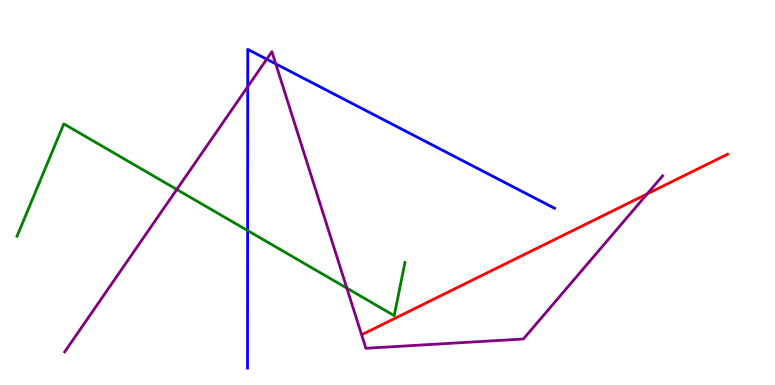[{'lines': ['blue', 'red'], 'intersections': []}, {'lines': ['green', 'red'], 'intersections': []}, {'lines': ['purple', 'red'], 'intersections': [{'x': 8.35, 'y': 4.96}]}, {'lines': ['blue', 'green'], 'intersections': [{'x': 3.2, 'y': 4.01}]}, {'lines': ['blue', 'purple'], 'intersections': [{'x': 3.2, 'y': 7.75}, {'x': 3.44, 'y': 8.46}, {'x': 3.56, 'y': 8.34}]}, {'lines': ['green', 'purple'], 'intersections': [{'x': 2.28, 'y': 5.08}, {'x': 4.48, 'y': 2.52}]}]